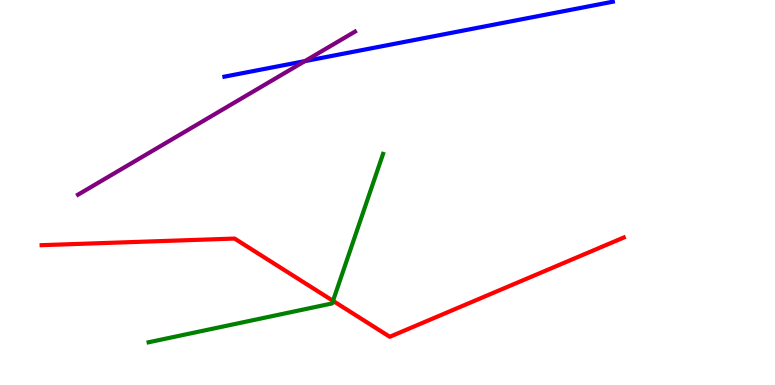[{'lines': ['blue', 'red'], 'intersections': []}, {'lines': ['green', 'red'], 'intersections': [{'x': 4.3, 'y': 2.19}]}, {'lines': ['purple', 'red'], 'intersections': []}, {'lines': ['blue', 'green'], 'intersections': []}, {'lines': ['blue', 'purple'], 'intersections': [{'x': 3.93, 'y': 8.41}]}, {'lines': ['green', 'purple'], 'intersections': []}]